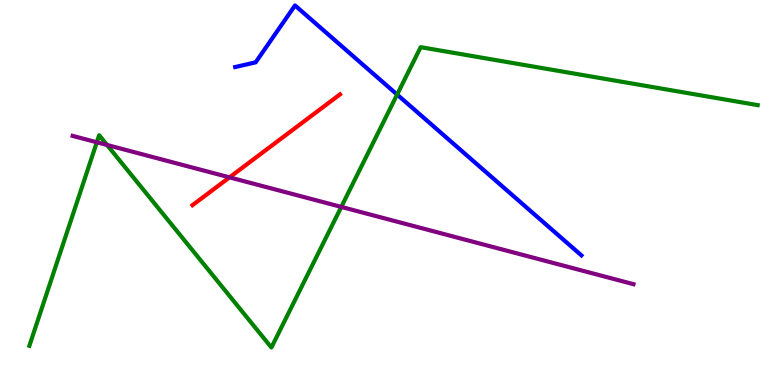[{'lines': ['blue', 'red'], 'intersections': []}, {'lines': ['green', 'red'], 'intersections': []}, {'lines': ['purple', 'red'], 'intersections': [{'x': 2.96, 'y': 5.39}]}, {'lines': ['blue', 'green'], 'intersections': [{'x': 5.12, 'y': 7.54}]}, {'lines': ['blue', 'purple'], 'intersections': []}, {'lines': ['green', 'purple'], 'intersections': [{'x': 1.25, 'y': 6.3}, {'x': 1.38, 'y': 6.23}, {'x': 4.4, 'y': 4.63}]}]